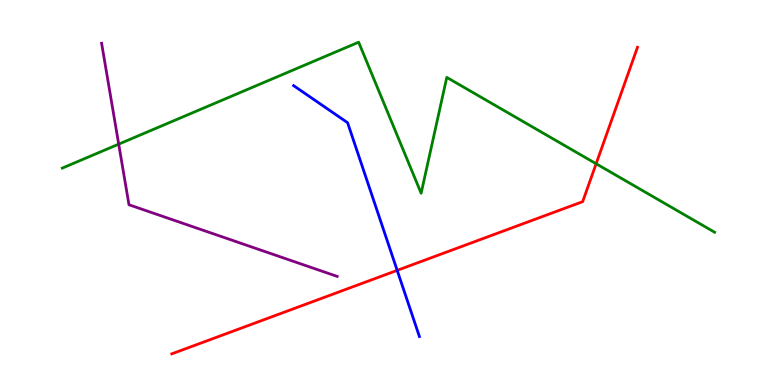[{'lines': ['blue', 'red'], 'intersections': [{'x': 5.12, 'y': 2.98}]}, {'lines': ['green', 'red'], 'intersections': [{'x': 7.69, 'y': 5.75}]}, {'lines': ['purple', 'red'], 'intersections': []}, {'lines': ['blue', 'green'], 'intersections': []}, {'lines': ['blue', 'purple'], 'intersections': []}, {'lines': ['green', 'purple'], 'intersections': [{'x': 1.53, 'y': 6.26}]}]